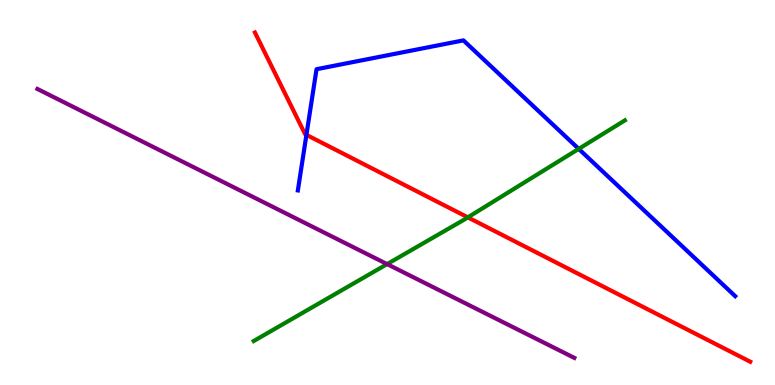[{'lines': ['blue', 'red'], 'intersections': [{'x': 3.95, 'y': 6.5}]}, {'lines': ['green', 'red'], 'intersections': [{'x': 6.04, 'y': 4.35}]}, {'lines': ['purple', 'red'], 'intersections': []}, {'lines': ['blue', 'green'], 'intersections': [{'x': 7.47, 'y': 6.13}]}, {'lines': ['blue', 'purple'], 'intersections': []}, {'lines': ['green', 'purple'], 'intersections': [{'x': 4.99, 'y': 3.14}]}]